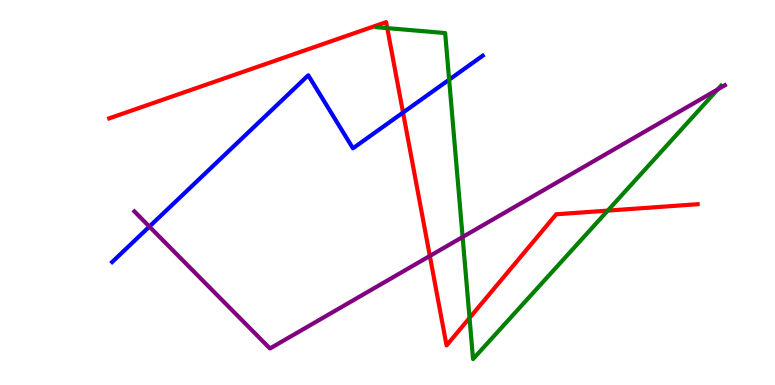[{'lines': ['blue', 'red'], 'intersections': [{'x': 5.2, 'y': 7.08}]}, {'lines': ['green', 'red'], 'intersections': [{'x': 5.0, 'y': 9.27}, {'x': 6.06, 'y': 1.74}, {'x': 7.84, 'y': 4.53}]}, {'lines': ['purple', 'red'], 'intersections': [{'x': 5.55, 'y': 3.35}]}, {'lines': ['blue', 'green'], 'intersections': [{'x': 5.8, 'y': 7.93}]}, {'lines': ['blue', 'purple'], 'intersections': [{'x': 1.93, 'y': 4.11}]}, {'lines': ['green', 'purple'], 'intersections': [{'x': 5.97, 'y': 3.84}, {'x': 9.26, 'y': 7.68}]}]